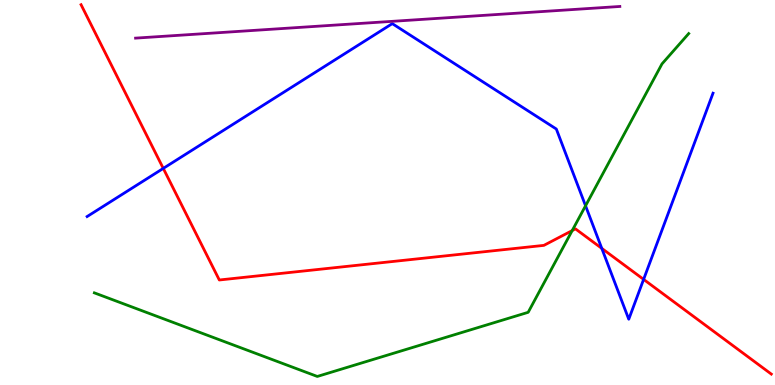[{'lines': ['blue', 'red'], 'intersections': [{'x': 2.11, 'y': 5.63}, {'x': 7.76, 'y': 3.55}, {'x': 8.3, 'y': 2.74}]}, {'lines': ['green', 'red'], 'intersections': [{'x': 7.38, 'y': 4.01}]}, {'lines': ['purple', 'red'], 'intersections': []}, {'lines': ['blue', 'green'], 'intersections': [{'x': 7.56, 'y': 4.65}]}, {'lines': ['blue', 'purple'], 'intersections': []}, {'lines': ['green', 'purple'], 'intersections': []}]